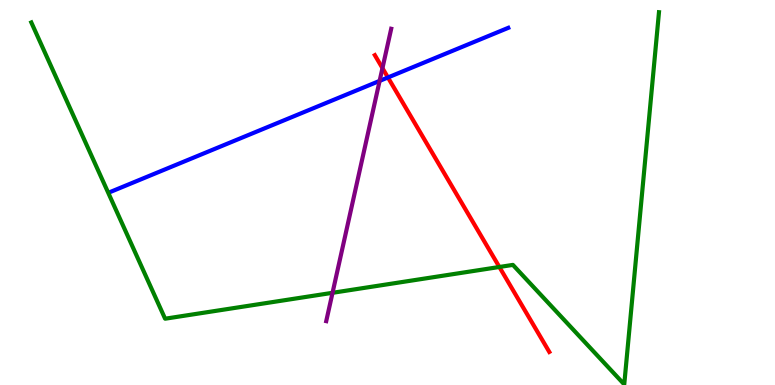[{'lines': ['blue', 'red'], 'intersections': [{'x': 5.01, 'y': 7.99}]}, {'lines': ['green', 'red'], 'intersections': [{'x': 6.44, 'y': 3.07}]}, {'lines': ['purple', 'red'], 'intersections': [{'x': 4.93, 'y': 8.23}]}, {'lines': ['blue', 'green'], 'intersections': []}, {'lines': ['blue', 'purple'], 'intersections': [{'x': 4.9, 'y': 7.9}]}, {'lines': ['green', 'purple'], 'intersections': [{'x': 4.29, 'y': 2.39}]}]